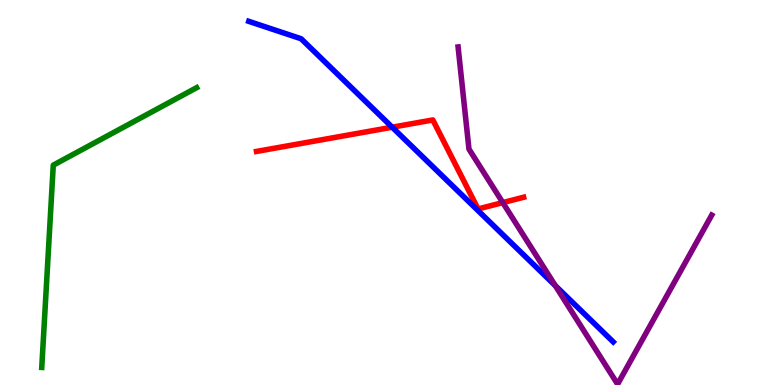[{'lines': ['blue', 'red'], 'intersections': [{'x': 5.06, 'y': 6.7}]}, {'lines': ['green', 'red'], 'intersections': []}, {'lines': ['purple', 'red'], 'intersections': [{'x': 6.49, 'y': 4.74}]}, {'lines': ['blue', 'green'], 'intersections': []}, {'lines': ['blue', 'purple'], 'intersections': [{'x': 7.17, 'y': 2.58}]}, {'lines': ['green', 'purple'], 'intersections': []}]